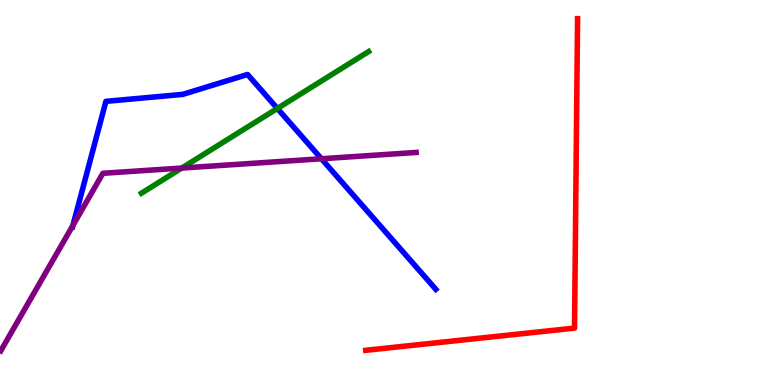[{'lines': ['blue', 'red'], 'intersections': []}, {'lines': ['green', 'red'], 'intersections': []}, {'lines': ['purple', 'red'], 'intersections': []}, {'lines': ['blue', 'green'], 'intersections': [{'x': 3.58, 'y': 7.18}]}, {'lines': ['blue', 'purple'], 'intersections': [{'x': 0.941, 'y': 4.15}, {'x': 4.15, 'y': 5.88}]}, {'lines': ['green', 'purple'], 'intersections': [{'x': 2.35, 'y': 5.64}]}]